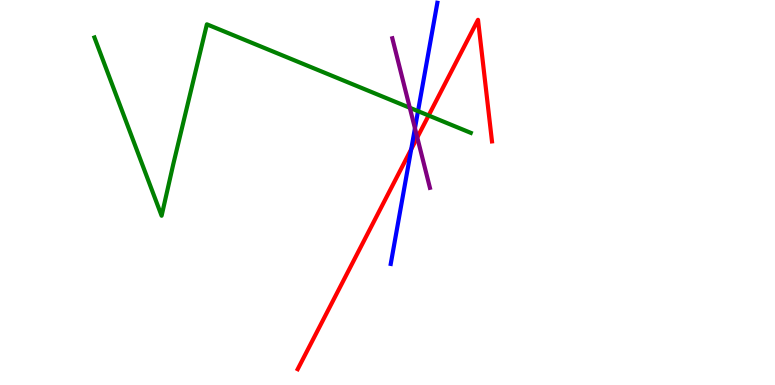[{'lines': ['blue', 'red'], 'intersections': [{'x': 5.31, 'y': 6.12}]}, {'lines': ['green', 'red'], 'intersections': [{'x': 5.53, 'y': 7.0}]}, {'lines': ['purple', 'red'], 'intersections': [{'x': 5.38, 'y': 6.43}]}, {'lines': ['blue', 'green'], 'intersections': [{'x': 5.39, 'y': 7.11}]}, {'lines': ['blue', 'purple'], 'intersections': [{'x': 5.35, 'y': 6.67}]}, {'lines': ['green', 'purple'], 'intersections': [{'x': 5.29, 'y': 7.2}]}]